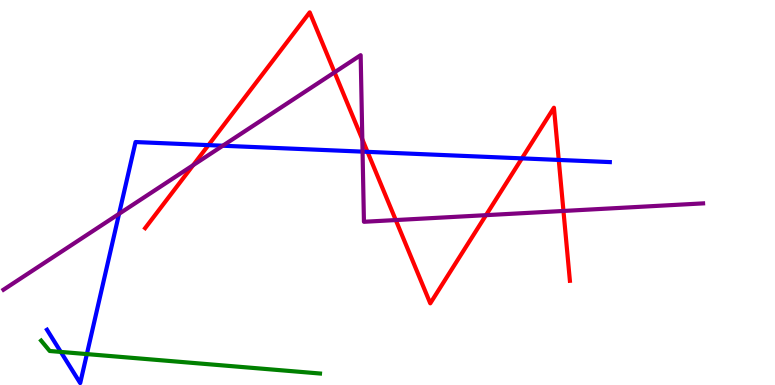[{'lines': ['blue', 'red'], 'intersections': [{'x': 2.69, 'y': 6.23}, {'x': 4.74, 'y': 6.06}, {'x': 6.73, 'y': 5.89}, {'x': 7.21, 'y': 5.85}]}, {'lines': ['green', 'red'], 'intersections': []}, {'lines': ['purple', 'red'], 'intersections': [{'x': 2.49, 'y': 5.71}, {'x': 4.32, 'y': 8.12}, {'x': 4.68, 'y': 6.38}, {'x': 5.11, 'y': 4.28}, {'x': 6.27, 'y': 4.41}, {'x': 7.27, 'y': 4.52}]}, {'lines': ['blue', 'green'], 'intersections': [{'x': 0.785, 'y': 0.859}, {'x': 1.12, 'y': 0.803}]}, {'lines': ['blue', 'purple'], 'intersections': [{'x': 1.54, 'y': 4.45}, {'x': 2.87, 'y': 6.21}, {'x': 4.68, 'y': 6.06}]}, {'lines': ['green', 'purple'], 'intersections': []}]